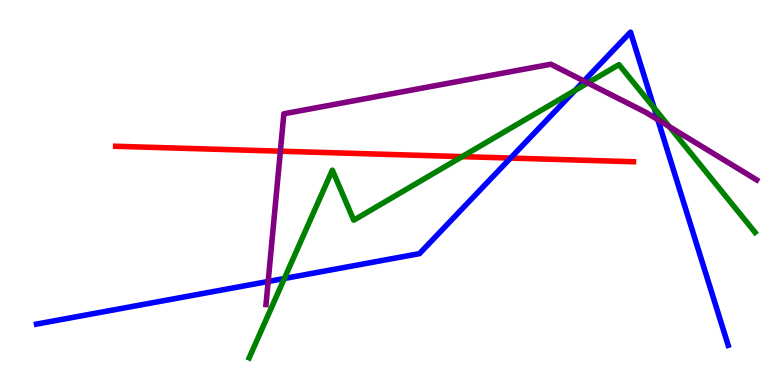[{'lines': ['blue', 'red'], 'intersections': [{'x': 6.59, 'y': 5.89}]}, {'lines': ['green', 'red'], 'intersections': [{'x': 5.96, 'y': 5.93}]}, {'lines': ['purple', 'red'], 'intersections': [{'x': 3.62, 'y': 6.07}]}, {'lines': ['blue', 'green'], 'intersections': [{'x': 3.67, 'y': 2.77}, {'x': 7.42, 'y': 7.65}, {'x': 8.44, 'y': 7.19}]}, {'lines': ['blue', 'purple'], 'intersections': [{'x': 3.46, 'y': 2.69}, {'x': 7.53, 'y': 7.9}, {'x': 8.49, 'y': 6.89}]}, {'lines': ['green', 'purple'], 'intersections': [{'x': 7.58, 'y': 7.85}, {'x': 8.64, 'y': 6.71}]}]